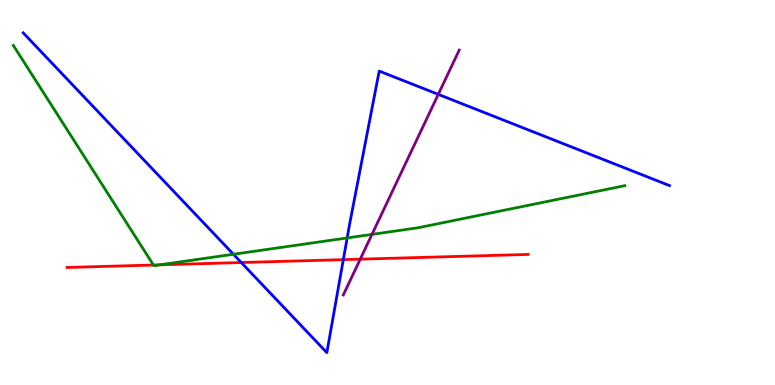[{'lines': ['blue', 'red'], 'intersections': [{'x': 3.11, 'y': 3.18}, {'x': 4.43, 'y': 3.26}]}, {'lines': ['green', 'red'], 'intersections': [{'x': 1.98, 'y': 3.12}, {'x': 2.06, 'y': 3.12}]}, {'lines': ['purple', 'red'], 'intersections': [{'x': 4.65, 'y': 3.27}]}, {'lines': ['blue', 'green'], 'intersections': [{'x': 3.01, 'y': 3.4}, {'x': 4.48, 'y': 3.82}]}, {'lines': ['blue', 'purple'], 'intersections': [{'x': 5.66, 'y': 7.55}]}, {'lines': ['green', 'purple'], 'intersections': [{'x': 4.8, 'y': 3.91}]}]